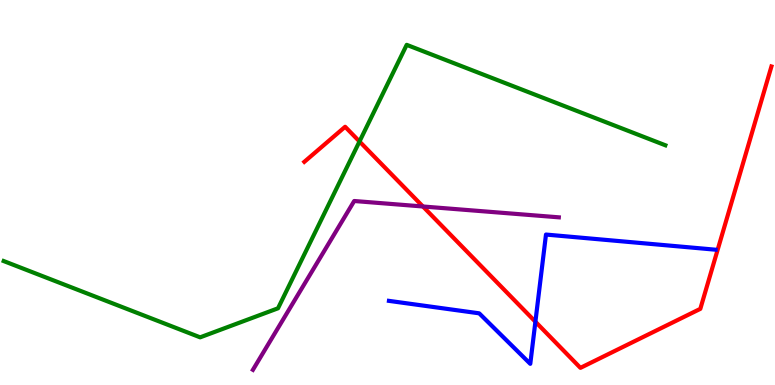[{'lines': ['blue', 'red'], 'intersections': [{'x': 6.91, 'y': 1.64}]}, {'lines': ['green', 'red'], 'intersections': [{'x': 4.64, 'y': 6.32}]}, {'lines': ['purple', 'red'], 'intersections': [{'x': 5.46, 'y': 4.64}]}, {'lines': ['blue', 'green'], 'intersections': []}, {'lines': ['blue', 'purple'], 'intersections': []}, {'lines': ['green', 'purple'], 'intersections': []}]